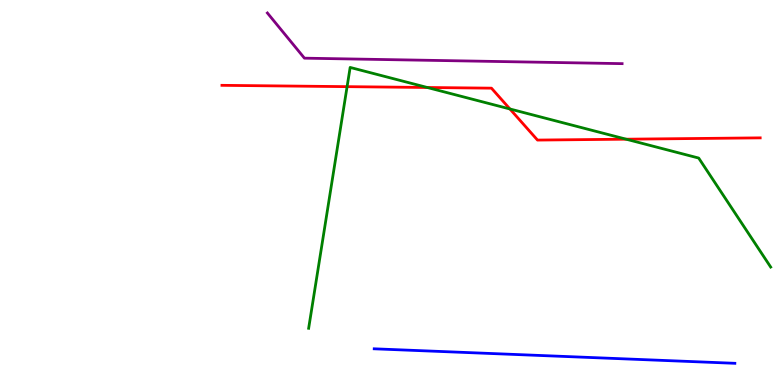[{'lines': ['blue', 'red'], 'intersections': []}, {'lines': ['green', 'red'], 'intersections': [{'x': 4.48, 'y': 7.75}, {'x': 5.51, 'y': 7.73}, {'x': 6.58, 'y': 7.17}, {'x': 8.08, 'y': 6.38}]}, {'lines': ['purple', 'red'], 'intersections': []}, {'lines': ['blue', 'green'], 'intersections': []}, {'lines': ['blue', 'purple'], 'intersections': []}, {'lines': ['green', 'purple'], 'intersections': []}]